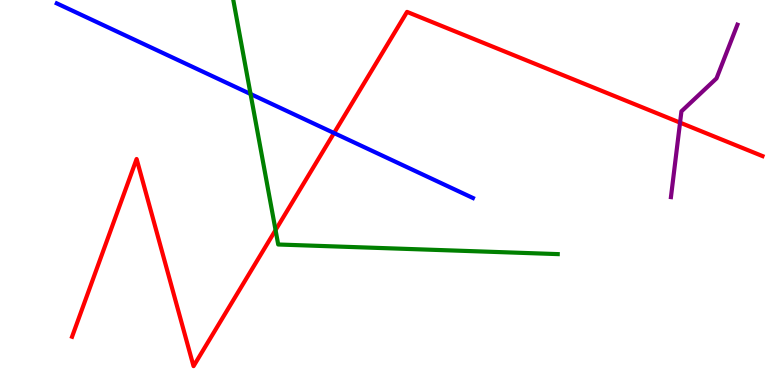[{'lines': ['blue', 'red'], 'intersections': [{'x': 4.31, 'y': 6.54}]}, {'lines': ['green', 'red'], 'intersections': [{'x': 3.56, 'y': 4.02}]}, {'lines': ['purple', 'red'], 'intersections': [{'x': 8.77, 'y': 6.81}]}, {'lines': ['blue', 'green'], 'intersections': [{'x': 3.23, 'y': 7.56}]}, {'lines': ['blue', 'purple'], 'intersections': []}, {'lines': ['green', 'purple'], 'intersections': []}]